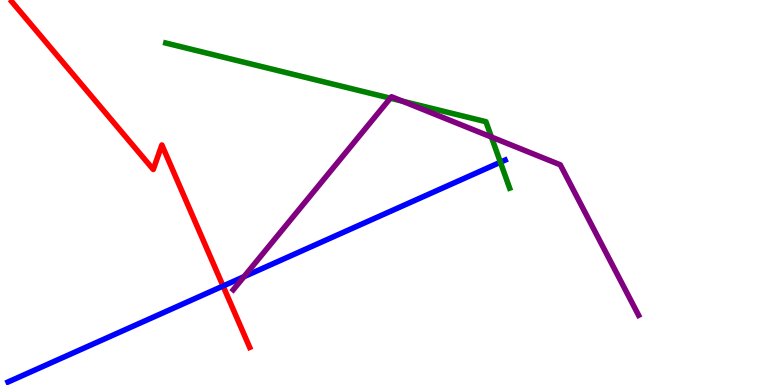[{'lines': ['blue', 'red'], 'intersections': [{'x': 2.88, 'y': 2.57}]}, {'lines': ['green', 'red'], 'intersections': []}, {'lines': ['purple', 'red'], 'intersections': []}, {'lines': ['blue', 'green'], 'intersections': [{'x': 6.46, 'y': 5.79}]}, {'lines': ['blue', 'purple'], 'intersections': [{'x': 3.15, 'y': 2.81}]}, {'lines': ['green', 'purple'], 'intersections': [{'x': 5.04, 'y': 7.45}, {'x': 5.19, 'y': 7.37}, {'x': 6.34, 'y': 6.44}]}]